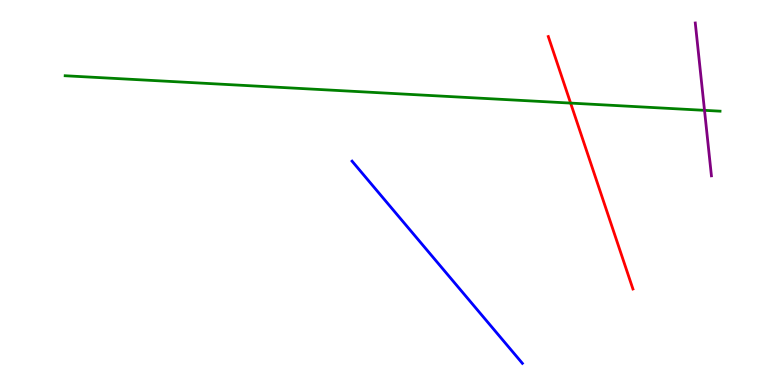[{'lines': ['blue', 'red'], 'intersections': []}, {'lines': ['green', 'red'], 'intersections': [{'x': 7.36, 'y': 7.32}]}, {'lines': ['purple', 'red'], 'intersections': []}, {'lines': ['blue', 'green'], 'intersections': []}, {'lines': ['blue', 'purple'], 'intersections': []}, {'lines': ['green', 'purple'], 'intersections': [{'x': 9.09, 'y': 7.13}]}]